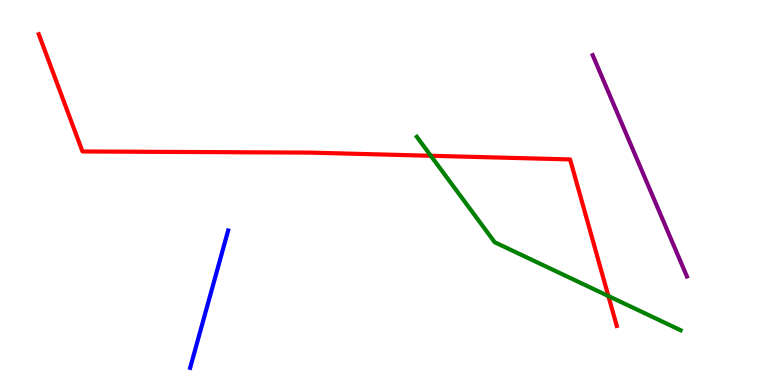[{'lines': ['blue', 'red'], 'intersections': []}, {'lines': ['green', 'red'], 'intersections': [{'x': 5.56, 'y': 5.95}, {'x': 7.85, 'y': 2.31}]}, {'lines': ['purple', 'red'], 'intersections': []}, {'lines': ['blue', 'green'], 'intersections': []}, {'lines': ['blue', 'purple'], 'intersections': []}, {'lines': ['green', 'purple'], 'intersections': []}]